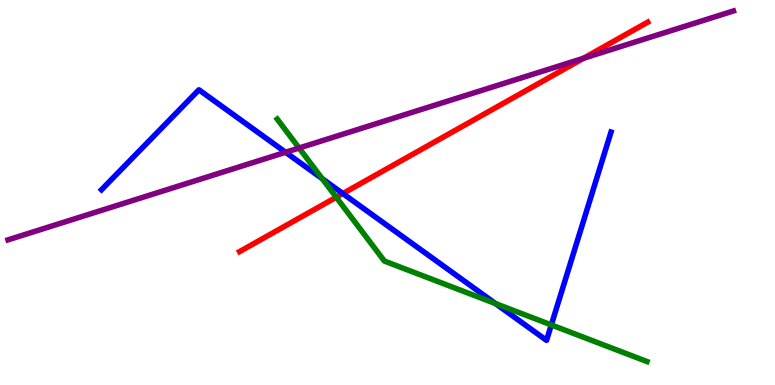[{'lines': ['blue', 'red'], 'intersections': [{'x': 4.42, 'y': 4.97}]}, {'lines': ['green', 'red'], 'intersections': [{'x': 4.34, 'y': 4.88}]}, {'lines': ['purple', 'red'], 'intersections': [{'x': 7.53, 'y': 8.49}]}, {'lines': ['blue', 'green'], 'intersections': [{'x': 4.16, 'y': 5.36}, {'x': 6.39, 'y': 2.11}, {'x': 7.11, 'y': 1.56}]}, {'lines': ['blue', 'purple'], 'intersections': [{'x': 3.69, 'y': 6.04}]}, {'lines': ['green', 'purple'], 'intersections': [{'x': 3.86, 'y': 6.16}]}]